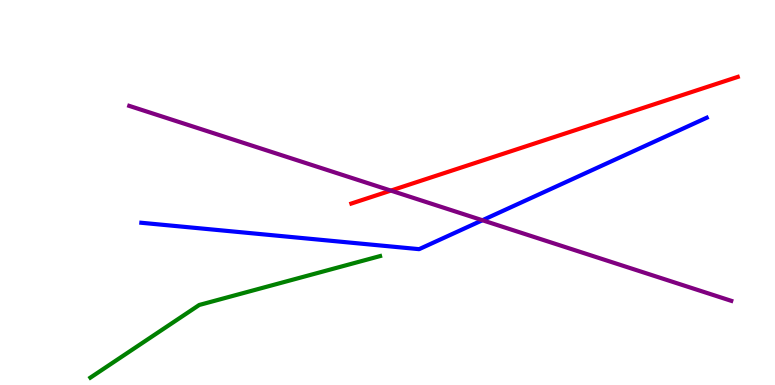[{'lines': ['blue', 'red'], 'intersections': []}, {'lines': ['green', 'red'], 'intersections': []}, {'lines': ['purple', 'red'], 'intersections': [{'x': 5.04, 'y': 5.05}]}, {'lines': ['blue', 'green'], 'intersections': []}, {'lines': ['blue', 'purple'], 'intersections': [{'x': 6.22, 'y': 4.28}]}, {'lines': ['green', 'purple'], 'intersections': []}]